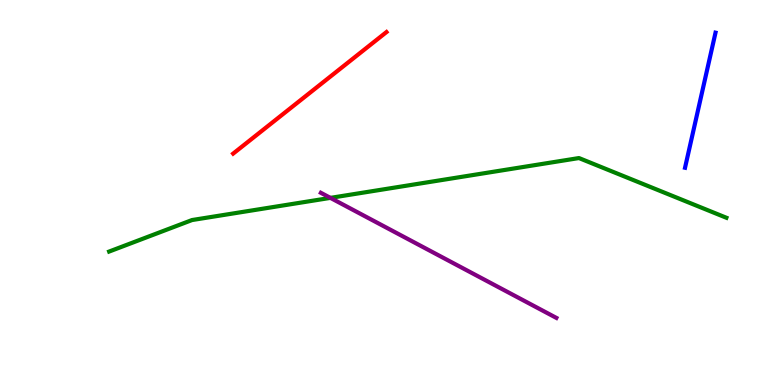[{'lines': ['blue', 'red'], 'intersections': []}, {'lines': ['green', 'red'], 'intersections': []}, {'lines': ['purple', 'red'], 'intersections': []}, {'lines': ['blue', 'green'], 'intersections': []}, {'lines': ['blue', 'purple'], 'intersections': []}, {'lines': ['green', 'purple'], 'intersections': [{'x': 4.26, 'y': 4.86}]}]